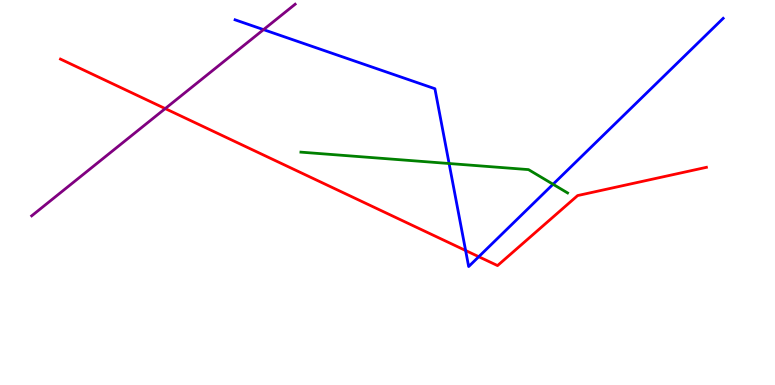[{'lines': ['blue', 'red'], 'intersections': [{'x': 6.01, 'y': 3.49}, {'x': 6.18, 'y': 3.33}]}, {'lines': ['green', 'red'], 'intersections': []}, {'lines': ['purple', 'red'], 'intersections': [{'x': 2.13, 'y': 7.18}]}, {'lines': ['blue', 'green'], 'intersections': [{'x': 5.79, 'y': 5.75}, {'x': 7.14, 'y': 5.21}]}, {'lines': ['blue', 'purple'], 'intersections': [{'x': 3.4, 'y': 9.23}]}, {'lines': ['green', 'purple'], 'intersections': []}]